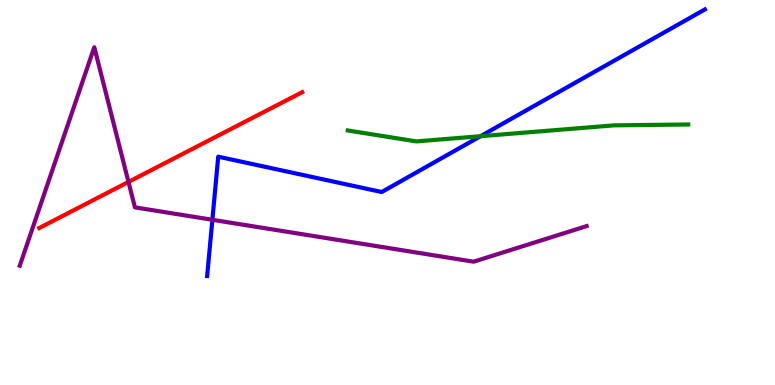[{'lines': ['blue', 'red'], 'intersections': []}, {'lines': ['green', 'red'], 'intersections': []}, {'lines': ['purple', 'red'], 'intersections': [{'x': 1.66, 'y': 5.27}]}, {'lines': ['blue', 'green'], 'intersections': [{'x': 6.2, 'y': 6.46}]}, {'lines': ['blue', 'purple'], 'intersections': [{'x': 2.74, 'y': 4.29}]}, {'lines': ['green', 'purple'], 'intersections': []}]